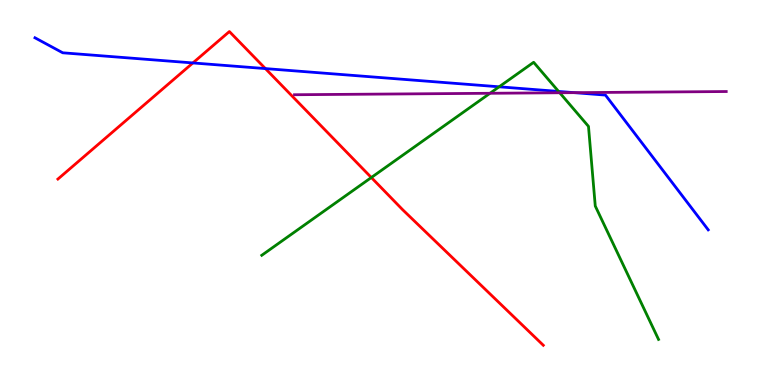[{'lines': ['blue', 'red'], 'intersections': [{'x': 2.49, 'y': 8.37}, {'x': 3.42, 'y': 8.22}]}, {'lines': ['green', 'red'], 'intersections': [{'x': 4.79, 'y': 5.39}]}, {'lines': ['purple', 'red'], 'intersections': []}, {'lines': ['blue', 'green'], 'intersections': [{'x': 6.44, 'y': 7.75}, {'x': 7.21, 'y': 7.63}]}, {'lines': ['blue', 'purple'], 'intersections': [{'x': 7.41, 'y': 7.59}]}, {'lines': ['green', 'purple'], 'intersections': [{'x': 6.32, 'y': 7.58}, {'x': 7.22, 'y': 7.59}]}]